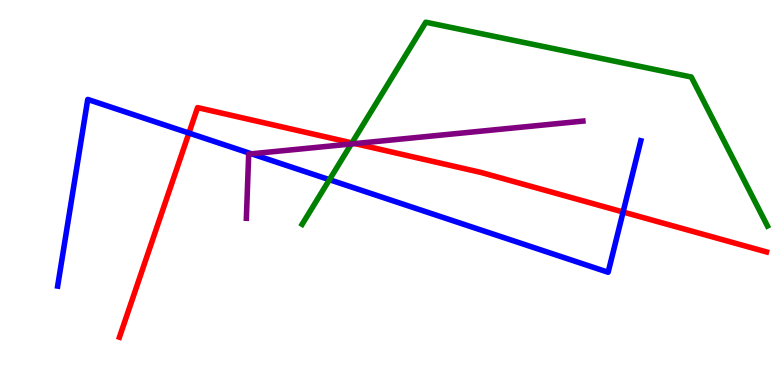[{'lines': ['blue', 'red'], 'intersections': [{'x': 2.44, 'y': 6.54}, {'x': 8.04, 'y': 4.49}]}, {'lines': ['green', 'red'], 'intersections': [{'x': 4.54, 'y': 6.29}]}, {'lines': ['purple', 'red'], 'intersections': [{'x': 4.58, 'y': 6.27}]}, {'lines': ['blue', 'green'], 'intersections': [{'x': 4.25, 'y': 5.33}]}, {'lines': ['blue', 'purple'], 'intersections': [{'x': 3.25, 'y': 6.0}]}, {'lines': ['green', 'purple'], 'intersections': [{'x': 4.53, 'y': 6.26}]}]